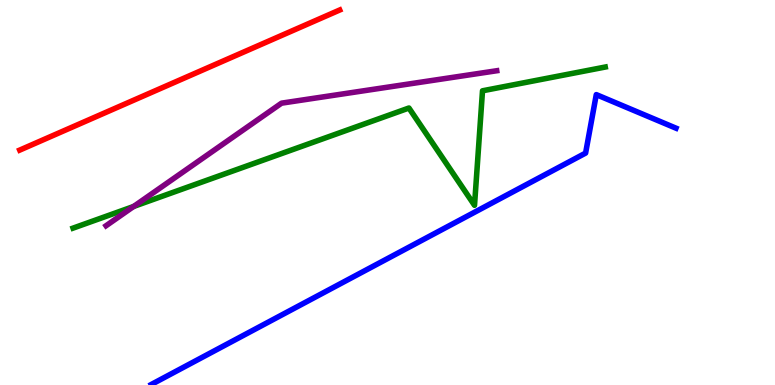[{'lines': ['blue', 'red'], 'intersections': []}, {'lines': ['green', 'red'], 'intersections': []}, {'lines': ['purple', 'red'], 'intersections': []}, {'lines': ['blue', 'green'], 'intersections': []}, {'lines': ['blue', 'purple'], 'intersections': []}, {'lines': ['green', 'purple'], 'intersections': [{'x': 1.72, 'y': 4.64}]}]